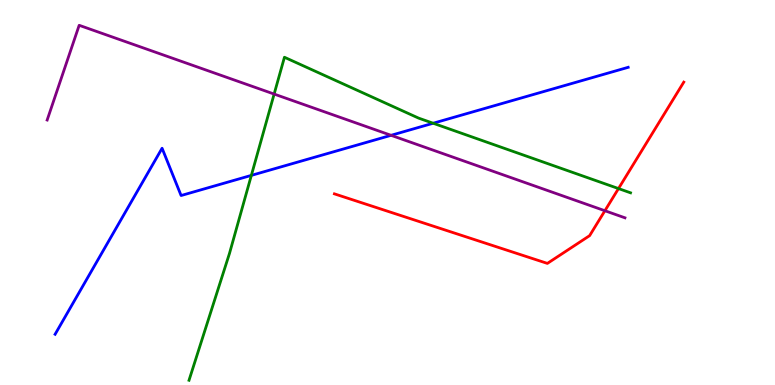[{'lines': ['blue', 'red'], 'intersections': []}, {'lines': ['green', 'red'], 'intersections': [{'x': 7.98, 'y': 5.1}]}, {'lines': ['purple', 'red'], 'intersections': [{'x': 7.81, 'y': 4.53}]}, {'lines': ['blue', 'green'], 'intersections': [{'x': 3.24, 'y': 5.44}, {'x': 5.59, 'y': 6.8}]}, {'lines': ['blue', 'purple'], 'intersections': [{'x': 5.05, 'y': 6.49}]}, {'lines': ['green', 'purple'], 'intersections': [{'x': 3.54, 'y': 7.56}]}]